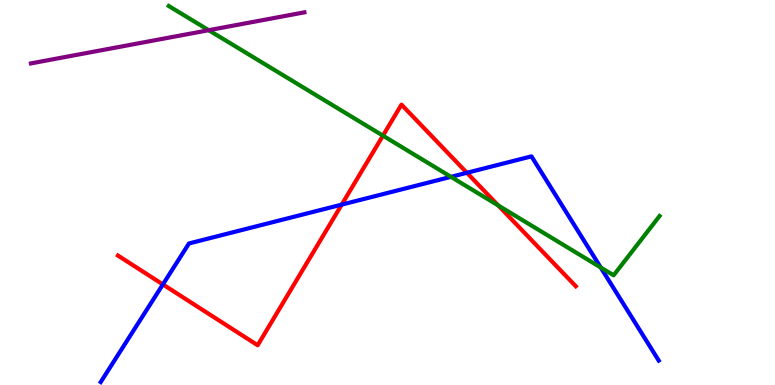[{'lines': ['blue', 'red'], 'intersections': [{'x': 2.1, 'y': 2.61}, {'x': 4.41, 'y': 4.69}, {'x': 6.02, 'y': 5.51}]}, {'lines': ['green', 'red'], 'intersections': [{'x': 4.94, 'y': 6.48}, {'x': 6.43, 'y': 4.66}]}, {'lines': ['purple', 'red'], 'intersections': []}, {'lines': ['blue', 'green'], 'intersections': [{'x': 5.82, 'y': 5.41}, {'x': 7.75, 'y': 3.05}]}, {'lines': ['blue', 'purple'], 'intersections': []}, {'lines': ['green', 'purple'], 'intersections': [{'x': 2.69, 'y': 9.22}]}]